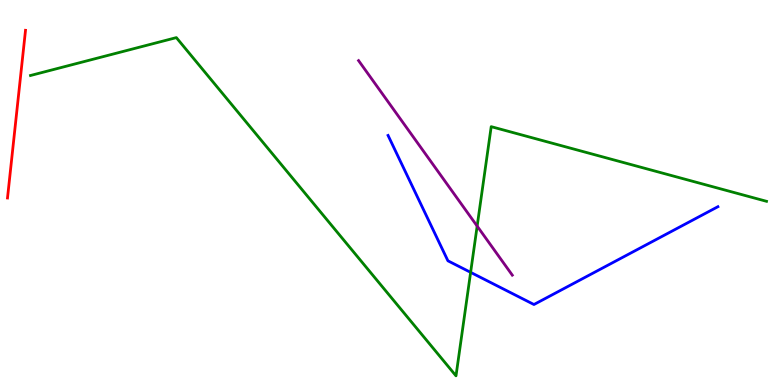[{'lines': ['blue', 'red'], 'intersections': []}, {'lines': ['green', 'red'], 'intersections': []}, {'lines': ['purple', 'red'], 'intersections': []}, {'lines': ['blue', 'green'], 'intersections': [{'x': 6.07, 'y': 2.93}]}, {'lines': ['blue', 'purple'], 'intersections': []}, {'lines': ['green', 'purple'], 'intersections': [{'x': 6.16, 'y': 4.13}]}]